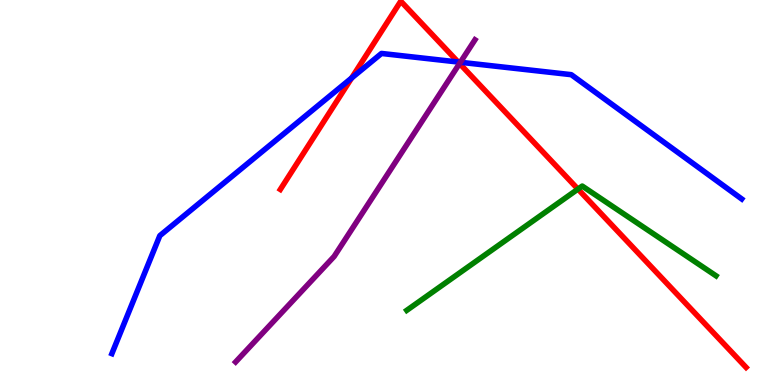[{'lines': ['blue', 'red'], 'intersections': [{'x': 4.54, 'y': 7.97}, {'x': 5.91, 'y': 8.39}]}, {'lines': ['green', 'red'], 'intersections': [{'x': 7.46, 'y': 5.09}]}, {'lines': ['purple', 'red'], 'intersections': [{'x': 5.93, 'y': 8.35}]}, {'lines': ['blue', 'green'], 'intersections': []}, {'lines': ['blue', 'purple'], 'intersections': [{'x': 5.94, 'y': 8.38}]}, {'lines': ['green', 'purple'], 'intersections': []}]